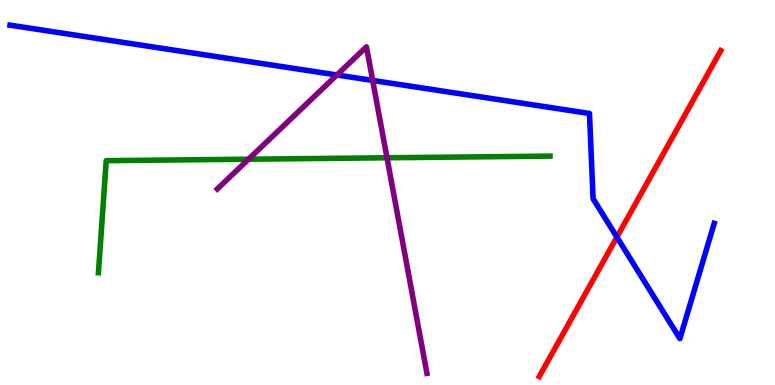[{'lines': ['blue', 'red'], 'intersections': [{'x': 7.96, 'y': 3.84}]}, {'lines': ['green', 'red'], 'intersections': []}, {'lines': ['purple', 'red'], 'intersections': []}, {'lines': ['blue', 'green'], 'intersections': []}, {'lines': ['blue', 'purple'], 'intersections': [{'x': 4.35, 'y': 8.05}, {'x': 4.81, 'y': 7.91}]}, {'lines': ['green', 'purple'], 'intersections': [{'x': 3.21, 'y': 5.86}, {'x': 4.99, 'y': 5.9}]}]